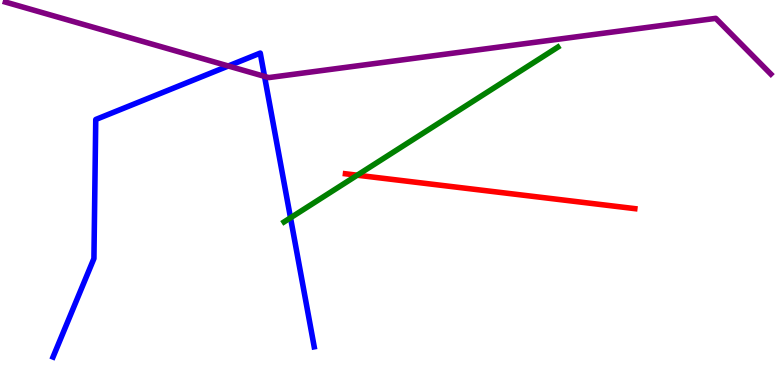[{'lines': ['blue', 'red'], 'intersections': []}, {'lines': ['green', 'red'], 'intersections': [{'x': 4.61, 'y': 5.45}]}, {'lines': ['purple', 'red'], 'intersections': []}, {'lines': ['blue', 'green'], 'intersections': [{'x': 3.75, 'y': 4.34}]}, {'lines': ['blue', 'purple'], 'intersections': [{'x': 2.95, 'y': 8.29}, {'x': 3.41, 'y': 8.02}]}, {'lines': ['green', 'purple'], 'intersections': []}]